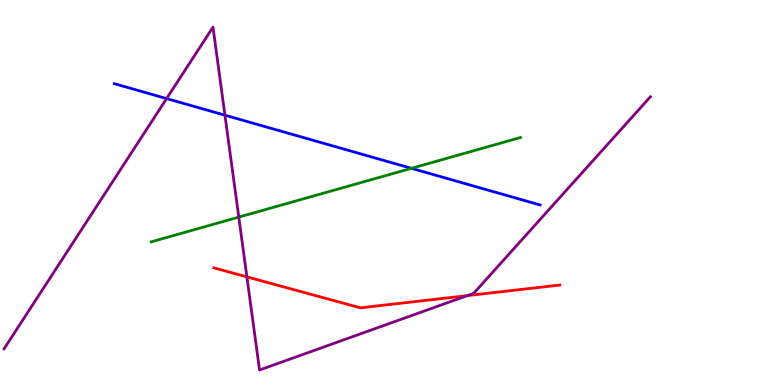[{'lines': ['blue', 'red'], 'intersections': []}, {'lines': ['green', 'red'], 'intersections': []}, {'lines': ['purple', 'red'], 'intersections': [{'x': 3.19, 'y': 2.81}, {'x': 6.03, 'y': 2.32}]}, {'lines': ['blue', 'green'], 'intersections': [{'x': 5.31, 'y': 5.63}]}, {'lines': ['blue', 'purple'], 'intersections': [{'x': 2.15, 'y': 7.44}, {'x': 2.9, 'y': 7.01}]}, {'lines': ['green', 'purple'], 'intersections': [{'x': 3.08, 'y': 4.36}]}]